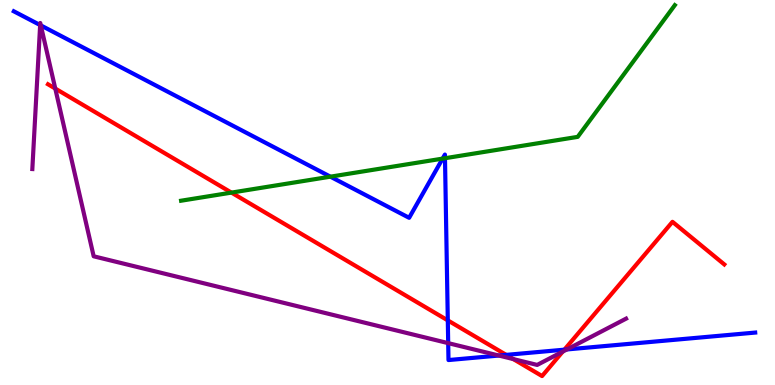[{'lines': ['blue', 'red'], 'intersections': [{'x': 5.78, 'y': 1.68}, {'x': 6.53, 'y': 0.782}, {'x': 7.28, 'y': 0.918}]}, {'lines': ['green', 'red'], 'intersections': [{'x': 2.99, 'y': 5.0}]}, {'lines': ['purple', 'red'], 'intersections': [{'x': 0.713, 'y': 7.7}, {'x': 6.62, 'y': 0.673}, {'x': 7.26, 'y': 0.867}]}, {'lines': ['blue', 'green'], 'intersections': [{'x': 4.26, 'y': 5.41}, {'x': 5.71, 'y': 5.88}, {'x': 5.74, 'y': 5.89}]}, {'lines': ['blue', 'purple'], 'intersections': [{'x': 0.518, 'y': 9.35}, {'x': 0.527, 'y': 9.34}, {'x': 5.78, 'y': 1.09}, {'x': 6.44, 'y': 0.765}, {'x': 7.31, 'y': 0.924}]}, {'lines': ['green', 'purple'], 'intersections': []}]